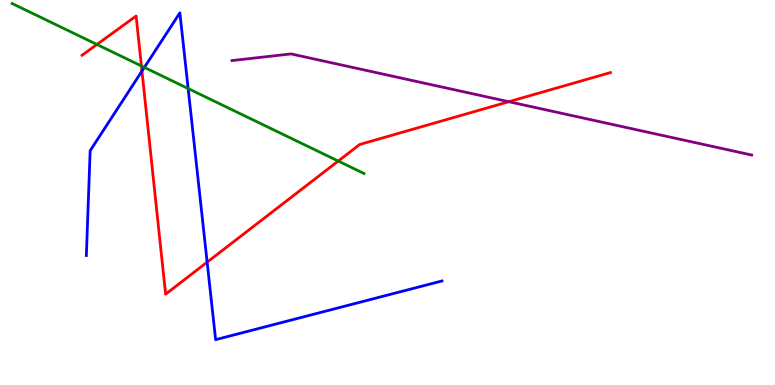[{'lines': ['blue', 'red'], 'intersections': [{'x': 1.83, 'y': 8.15}, {'x': 2.67, 'y': 3.19}]}, {'lines': ['green', 'red'], 'intersections': [{'x': 1.25, 'y': 8.84}, {'x': 1.82, 'y': 8.29}, {'x': 4.36, 'y': 5.82}]}, {'lines': ['purple', 'red'], 'intersections': [{'x': 6.57, 'y': 7.36}]}, {'lines': ['blue', 'green'], 'intersections': [{'x': 1.86, 'y': 8.25}, {'x': 2.43, 'y': 7.7}]}, {'lines': ['blue', 'purple'], 'intersections': []}, {'lines': ['green', 'purple'], 'intersections': []}]